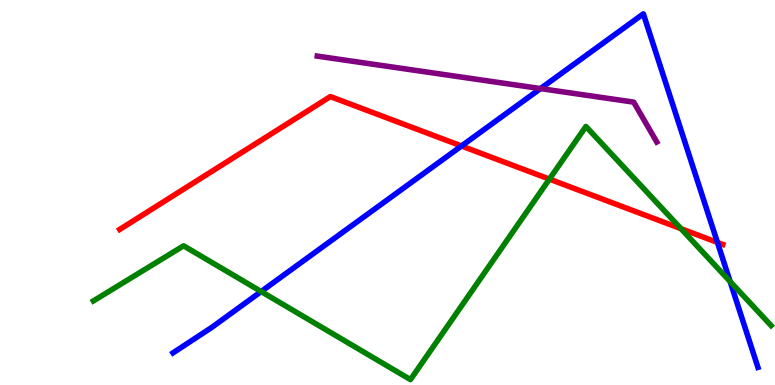[{'lines': ['blue', 'red'], 'intersections': [{'x': 5.95, 'y': 6.21}, {'x': 9.26, 'y': 3.7}]}, {'lines': ['green', 'red'], 'intersections': [{'x': 7.09, 'y': 5.35}, {'x': 8.79, 'y': 4.06}]}, {'lines': ['purple', 'red'], 'intersections': []}, {'lines': ['blue', 'green'], 'intersections': [{'x': 3.37, 'y': 2.43}, {'x': 9.42, 'y': 2.69}]}, {'lines': ['blue', 'purple'], 'intersections': [{'x': 6.97, 'y': 7.7}]}, {'lines': ['green', 'purple'], 'intersections': []}]